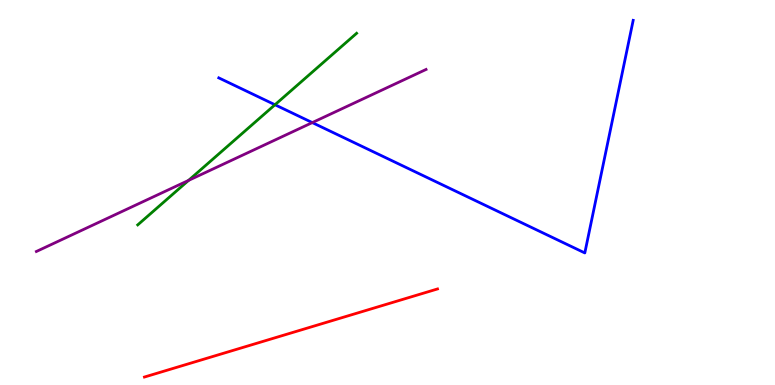[{'lines': ['blue', 'red'], 'intersections': []}, {'lines': ['green', 'red'], 'intersections': []}, {'lines': ['purple', 'red'], 'intersections': []}, {'lines': ['blue', 'green'], 'intersections': [{'x': 3.55, 'y': 7.28}]}, {'lines': ['blue', 'purple'], 'intersections': [{'x': 4.03, 'y': 6.82}]}, {'lines': ['green', 'purple'], 'intersections': [{'x': 2.43, 'y': 5.31}]}]